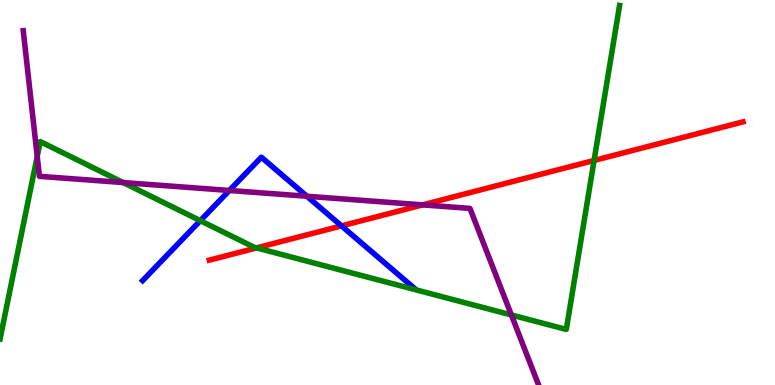[{'lines': ['blue', 'red'], 'intersections': [{'x': 4.41, 'y': 4.13}]}, {'lines': ['green', 'red'], 'intersections': [{'x': 3.31, 'y': 3.56}, {'x': 7.67, 'y': 5.83}]}, {'lines': ['purple', 'red'], 'intersections': [{'x': 5.45, 'y': 4.68}]}, {'lines': ['blue', 'green'], 'intersections': [{'x': 2.58, 'y': 4.27}]}, {'lines': ['blue', 'purple'], 'intersections': [{'x': 2.96, 'y': 5.05}, {'x': 3.96, 'y': 4.9}]}, {'lines': ['green', 'purple'], 'intersections': [{'x': 0.48, 'y': 5.94}, {'x': 1.59, 'y': 5.26}, {'x': 6.6, 'y': 1.82}]}]